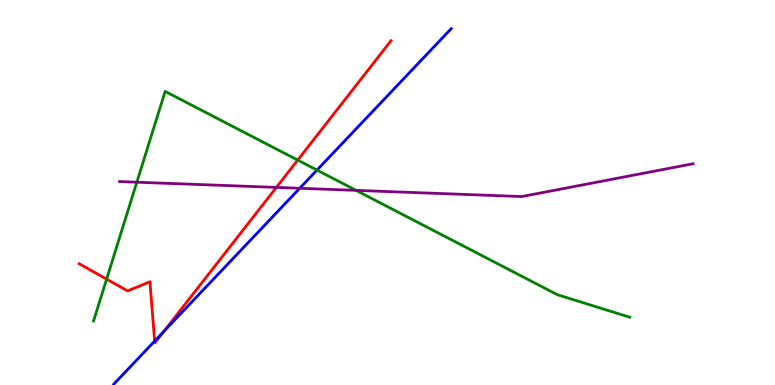[{'lines': ['blue', 'red'], 'intersections': [{'x': 2.0, 'y': 1.14}, {'x': 2.11, 'y': 1.39}]}, {'lines': ['green', 'red'], 'intersections': [{'x': 1.38, 'y': 2.75}, {'x': 3.84, 'y': 5.84}]}, {'lines': ['purple', 'red'], 'intersections': [{'x': 3.57, 'y': 5.13}]}, {'lines': ['blue', 'green'], 'intersections': [{'x': 4.09, 'y': 5.58}]}, {'lines': ['blue', 'purple'], 'intersections': [{'x': 3.87, 'y': 5.11}]}, {'lines': ['green', 'purple'], 'intersections': [{'x': 1.77, 'y': 5.27}, {'x': 4.59, 'y': 5.06}]}]